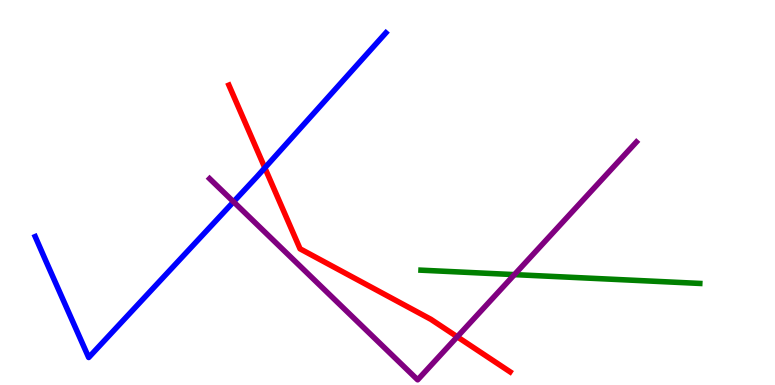[{'lines': ['blue', 'red'], 'intersections': [{'x': 3.42, 'y': 5.64}]}, {'lines': ['green', 'red'], 'intersections': []}, {'lines': ['purple', 'red'], 'intersections': [{'x': 5.9, 'y': 1.25}]}, {'lines': ['blue', 'green'], 'intersections': []}, {'lines': ['blue', 'purple'], 'intersections': [{'x': 3.01, 'y': 4.76}]}, {'lines': ['green', 'purple'], 'intersections': [{'x': 6.64, 'y': 2.87}]}]